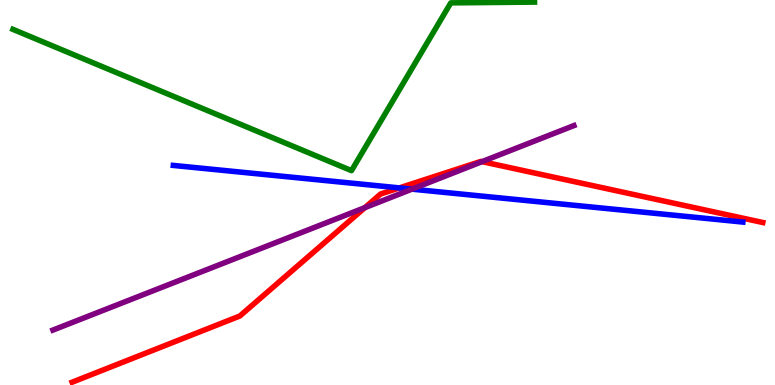[{'lines': ['blue', 'red'], 'intersections': [{'x': 5.15, 'y': 5.12}]}, {'lines': ['green', 'red'], 'intersections': []}, {'lines': ['purple', 'red'], 'intersections': [{'x': 4.71, 'y': 4.61}, {'x': 6.22, 'y': 5.8}]}, {'lines': ['blue', 'green'], 'intersections': []}, {'lines': ['blue', 'purple'], 'intersections': [{'x': 5.32, 'y': 5.09}]}, {'lines': ['green', 'purple'], 'intersections': []}]